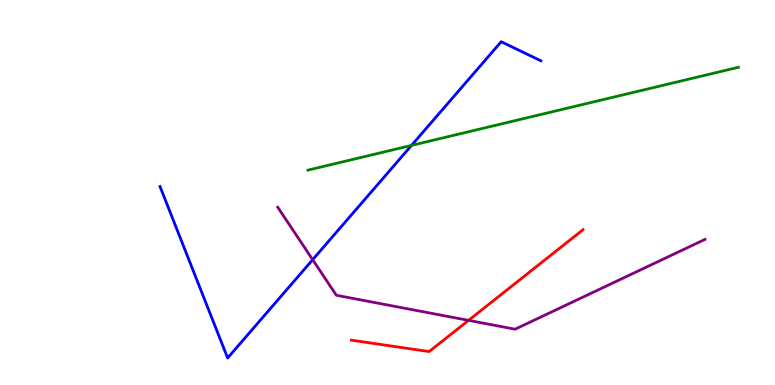[{'lines': ['blue', 'red'], 'intersections': []}, {'lines': ['green', 'red'], 'intersections': []}, {'lines': ['purple', 'red'], 'intersections': [{'x': 6.05, 'y': 1.68}]}, {'lines': ['blue', 'green'], 'intersections': [{'x': 5.31, 'y': 6.22}]}, {'lines': ['blue', 'purple'], 'intersections': [{'x': 4.03, 'y': 3.25}]}, {'lines': ['green', 'purple'], 'intersections': []}]